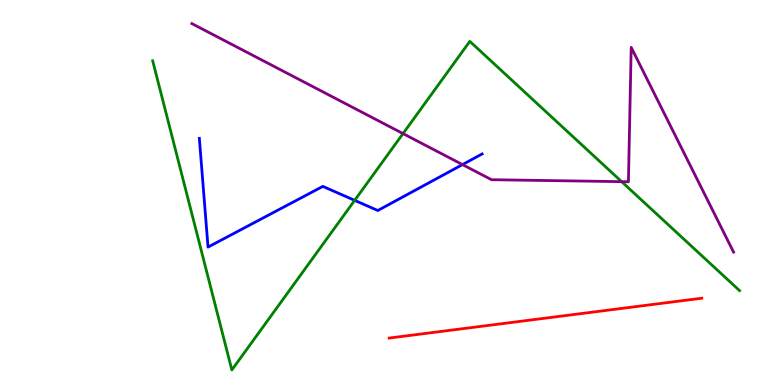[{'lines': ['blue', 'red'], 'intersections': []}, {'lines': ['green', 'red'], 'intersections': []}, {'lines': ['purple', 'red'], 'intersections': []}, {'lines': ['blue', 'green'], 'intersections': [{'x': 4.58, 'y': 4.8}]}, {'lines': ['blue', 'purple'], 'intersections': [{'x': 5.97, 'y': 5.72}]}, {'lines': ['green', 'purple'], 'intersections': [{'x': 5.2, 'y': 6.53}, {'x': 8.02, 'y': 5.28}]}]